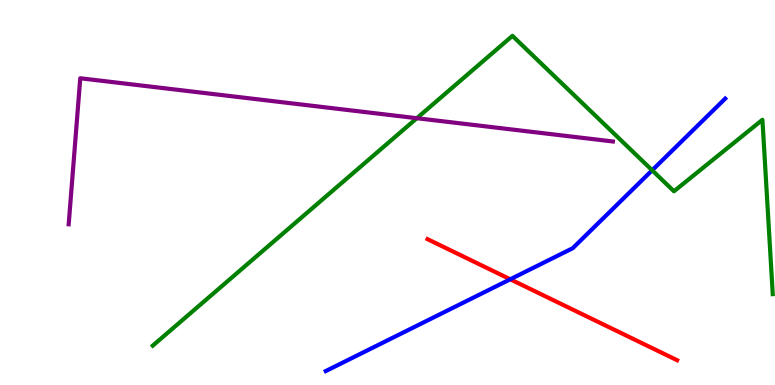[{'lines': ['blue', 'red'], 'intersections': [{'x': 6.58, 'y': 2.75}]}, {'lines': ['green', 'red'], 'intersections': []}, {'lines': ['purple', 'red'], 'intersections': []}, {'lines': ['blue', 'green'], 'intersections': [{'x': 8.41, 'y': 5.58}]}, {'lines': ['blue', 'purple'], 'intersections': []}, {'lines': ['green', 'purple'], 'intersections': [{'x': 5.38, 'y': 6.93}]}]